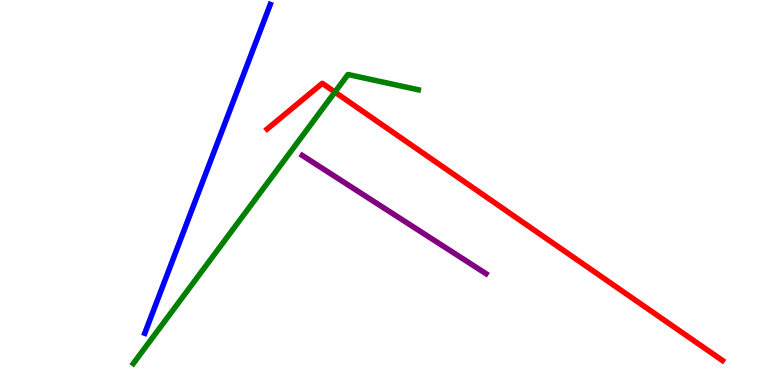[{'lines': ['blue', 'red'], 'intersections': []}, {'lines': ['green', 'red'], 'intersections': [{'x': 4.32, 'y': 7.61}]}, {'lines': ['purple', 'red'], 'intersections': []}, {'lines': ['blue', 'green'], 'intersections': []}, {'lines': ['blue', 'purple'], 'intersections': []}, {'lines': ['green', 'purple'], 'intersections': []}]